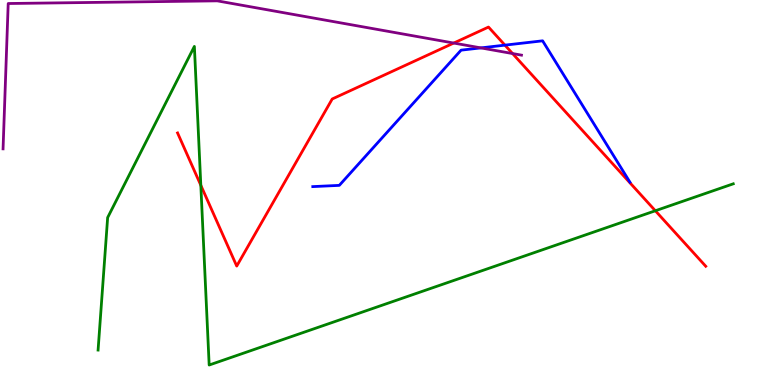[{'lines': ['blue', 'red'], 'intersections': [{'x': 6.52, 'y': 8.83}]}, {'lines': ['green', 'red'], 'intersections': [{'x': 2.59, 'y': 5.19}, {'x': 8.46, 'y': 4.53}]}, {'lines': ['purple', 'red'], 'intersections': [{'x': 5.85, 'y': 8.88}, {'x': 6.61, 'y': 8.61}]}, {'lines': ['blue', 'green'], 'intersections': []}, {'lines': ['blue', 'purple'], 'intersections': [{'x': 6.2, 'y': 8.76}]}, {'lines': ['green', 'purple'], 'intersections': []}]